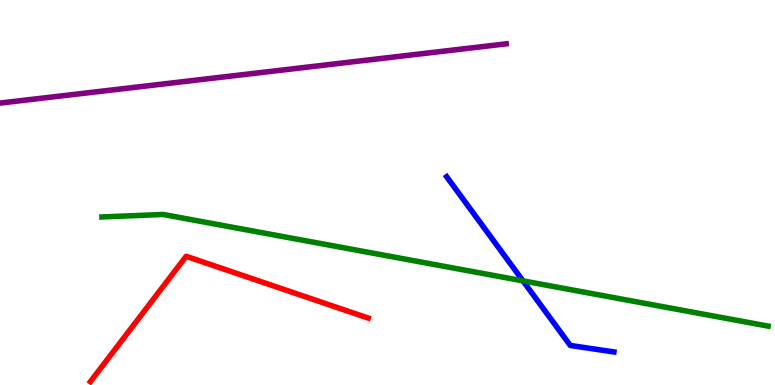[{'lines': ['blue', 'red'], 'intersections': []}, {'lines': ['green', 'red'], 'intersections': []}, {'lines': ['purple', 'red'], 'intersections': []}, {'lines': ['blue', 'green'], 'intersections': [{'x': 6.75, 'y': 2.7}]}, {'lines': ['blue', 'purple'], 'intersections': []}, {'lines': ['green', 'purple'], 'intersections': []}]